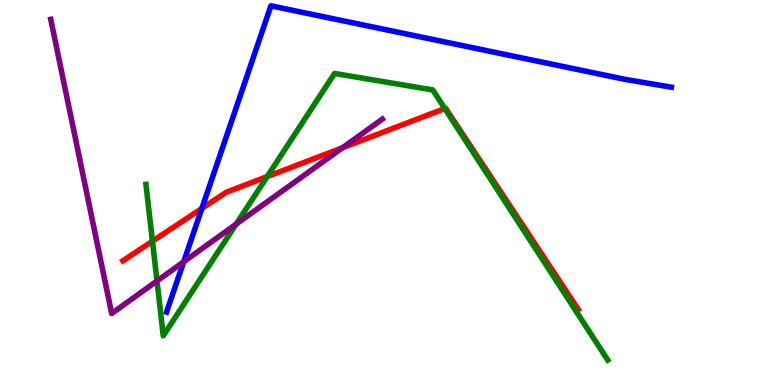[{'lines': ['blue', 'red'], 'intersections': [{'x': 2.6, 'y': 4.59}]}, {'lines': ['green', 'red'], 'intersections': [{'x': 1.97, 'y': 3.73}, {'x': 3.45, 'y': 5.41}, {'x': 5.74, 'y': 7.18}]}, {'lines': ['purple', 'red'], 'intersections': [{'x': 4.42, 'y': 6.16}]}, {'lines': ['blue', 'green'], 'intersections': []}, {'lines': ['blue', 'purple'], 'intersections': [{'x': 2.37, 'y': 3.2}]}, {'lines': ['green', 'purple'], 'intersections': [{'x': 2.03, 'y': 2.7}, {'x': 3.05, 'y': 4.18}]}]